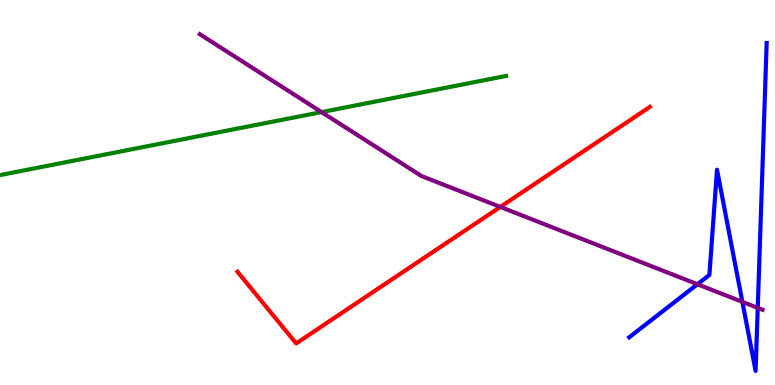[{'lines': ['blue', 'red'], 'intersections': []}, {'lines': ['green', 'red'], 'intersections': []}, {'lines': ['purple', 'red'], 'intersections': [{'x': 6.46, 'y': 4.63}]}, {'lines': ['blue', 'green'], 'intersections': []}, {'lines': ['blue', 'purple'], 'intersections': [{'x': 9.0, 'y': 2.62}, {'x': 9.58, 'y': 2.16}, {'x': 9.78, 'y': 2.0}]}, {'lines': ['green', 'purple'], 'intersections': [{'x': 4.15, 'y': 7.09}]}]